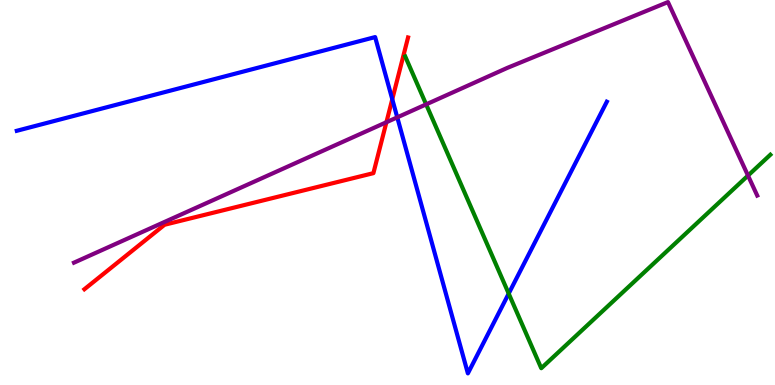[{'lines': ['blue', 'red'], 'intersections': [{'x': 5.06, 'y': 7.42}]}, {'lines': ['green', 'red'], 'intersections': []}, {'lines': ['purple', 'red'], 'intersections': [{'x': 4.99, 'y': 6.83}]}, {'lines': ['blue', 'green'], 'intersections': [{'x': 6.56, 'y': 2.37}]}, {'lines': ['blue', 'purple'], 'intersections': [{'x': 5.13, 'y': 6.95}]}, {'lines': ['green', 'purple'], 'intersections': [{'x': 5.5, 'y': 7.29}, {'x': 9.65, 'y': 5.44}]}]